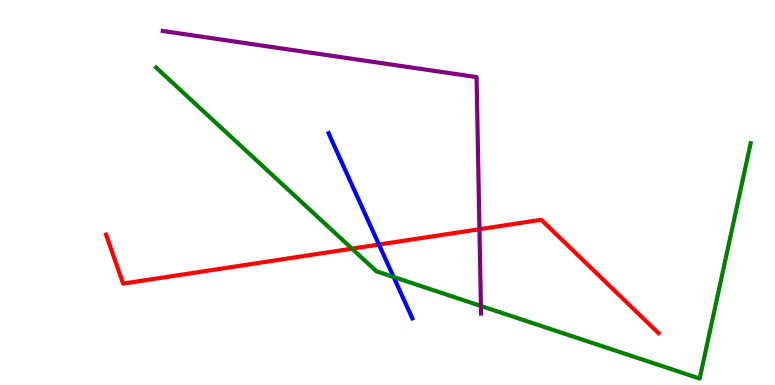[{'lines': ['blue', 'red'], 'intersections': [{'x': 4.89, 'y': 3.65}]}, {'lines': ['green', 'red'], 'intersections': [{'x': 4.54, 'y': 3.54}]}, {'lines': ['purple', 'red'], 'intersections': [{'x': 6.19, 'y': 4.05}]}, {'lines': ['blue', 'green'], 'intersections': [{'x': 5.08, 'y': 2.8}]}, {'lines': ['blue', 'purple'], 'intersections': []}, {'lines': ['green', 'purple'], 'intersections': [{'x': 6.21, 'y': 2.05}]}]